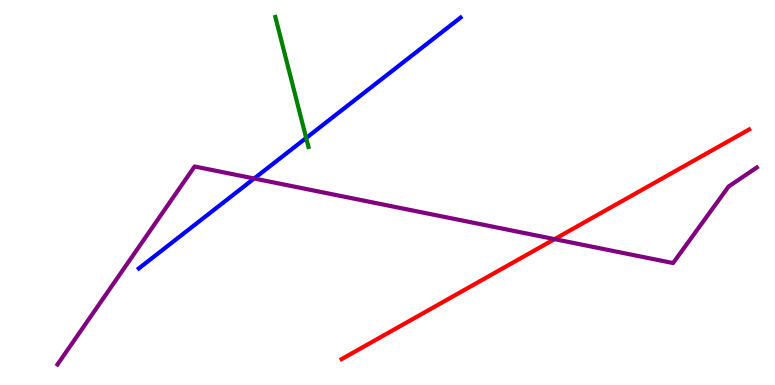[{'lines': ['blue', 'red'], 'intersections': []}, {'lines': ['green', 'red'], 'intersections': []}, {'lines': ['purple', 'red'], 'intersections': [{'x': 7.16, 'y': 3.79}]}, {'lines': ['blue', 'green'], 'intersections': [{'x': 3.95, 'y': 6.42}]}, {'lines': ['blue', 'purple'], 'intersections': [{'x': 3.28, 'y': 5.36}]}, {'lines': ['green', 'purple'], 'intersections': []}]